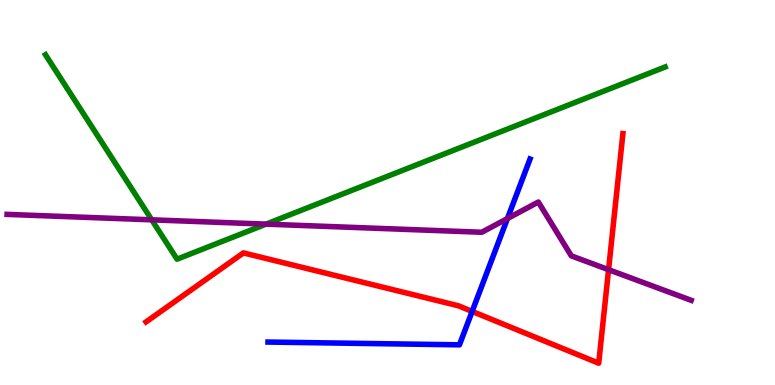[{'lines': ['blue', 'red'], 'intersections': [{'x': 6.09, 'y': 1.91}]}, {'lines': ['green', 'red'], 'intersections': []}, {'lines': ['purple', 'red'], 'intersections': [{'x': 7.85, 'y': 3.0}]}, {'lines': ['blue', 'green'], 'intersections': []}, {'lines': ['blue', 'purple'], 'intersections': [{'x': 6.55, 'y': 4.32}]}, {'lines': ['green', 'purple'], 'intersections': [{'x': 1.96, 'y': 4.29}, {'x': 3.43, 'y': 4.18}]}]